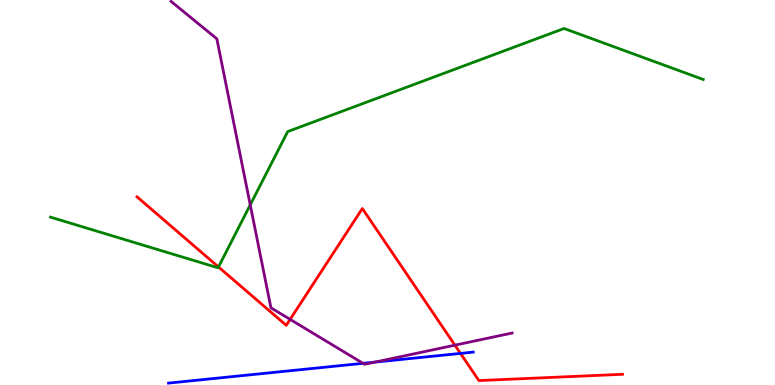[{'lines': ['blue', 'red'], 'intersections': [{'x': 5.94, 'y': 0.821}]}, {'lines': ['green', 'red'], 'intersections': [{'x': 2.82, 'y': 3.07}]}, {'lines': ['purple', 'red'], 'intersections': [{'x': 3.74, 'y': 1.7}, {'x': 5.87, 'y': 1.03}]}, {'lines': ['blue', 'green'], 'intersections': []}, {'lines': ['blue', 'purple'], 'intersections': [{'x': 4.68, 'y': 0.563}, {'x': 4.84, 'y': 0.594}]}, {'lines': ['green', 'purple'], 'intersections': [{'x': 3.23, 'y': 4.68}]}]